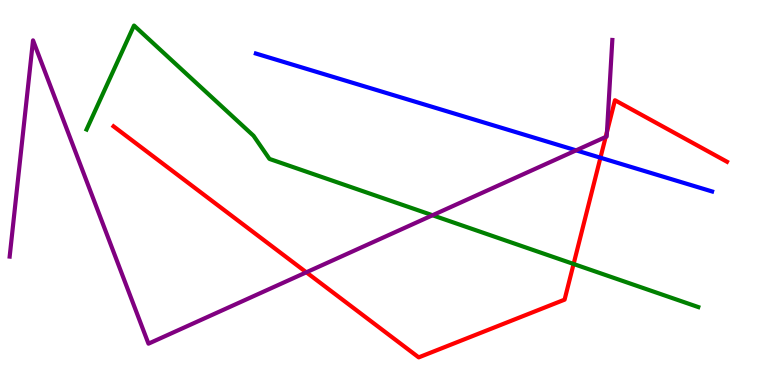[{'lines': ['blue', 'red'], 'intersections': [{'x': 7.75, 'y': 5.9}]}, {'lines': ['green', 'red'], 'intersections': [{'x': 7.4, 'y': 3.14}]}, {'lines': ['purple', 'red'], 'intersections': [{'x': 3.95, 'y': 2.93}, {'x': 7.82, 'y': 6.44}, {'x': 7.83, 'y': 6.57}]}, {'lines': ['blue', 'green'], 'intersections': []}, {'lines': ['blue', 'purple'], 'intersections': [{'x': 7.43, 'y': 6.09}]}, {'lines': ['green', 'purple'], 'intersections': [{'x': 5.58, 'y': 4.41}]}]